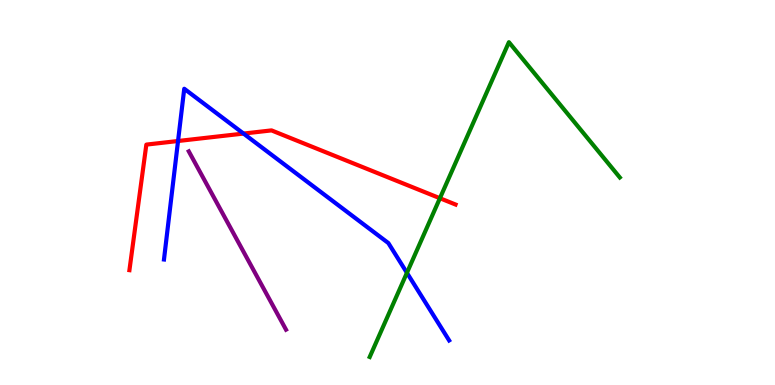[{'lines': ['blue', 'red'], 'intersections': [{'x': 2.3, 'y': 6.34}, {'x': 3.14, 'y': 6.53}]}, {'lines': ['green', 'red'], 'intersections': [{'x': 5.68, 'y': 4.85}]}, {'lines': ['purple', 'red'], 'intersections': []}, {'lines': ['blue', 'green'], 'intersections': [{'x': 5.25, 'y': 2.91}]}, {'lines': ['blue', 'purple'], 'intersections': []}, {'lines': ['green', 'purple'], 'intersections': []}]